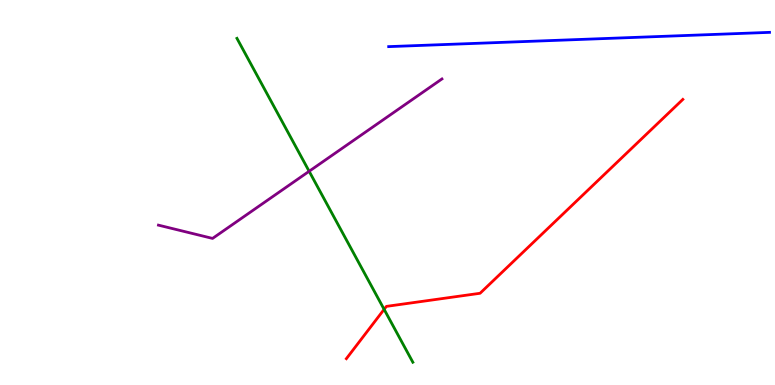[{'lines': ['blue', 'red'], 'intersections': []}, {'lines': ['green', 'red'], 'intersections': [{'x': 4.96, 'y': 1.96}]}, {'lines': ['purple', 'red'], 'intersections': []}, {'lines': ['blue', 'green'], 'intersections': []}, {'lines': ['blue', 'purple'], 'intersections': []}, {'lines': ['green', 'purple'], 'intersections': [{'x': 3.99, 'y': 5.55}]}]